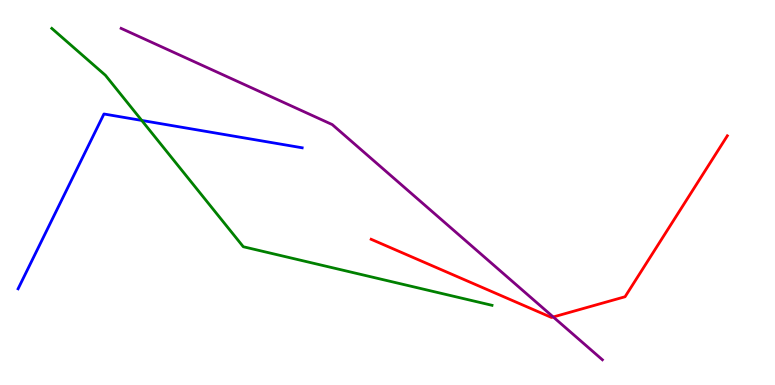[{'lines': ['blue', 'red'], 'intersections': []}, {'lines': ['green', 'red'], 'intersections': []}, {'lines': ['purple', 'red'], 'intersections': [{'x': 7.14, 'y': 1.77}]}, {'lines': ['blue', 'green'], 'intersections': [{'x': 1.83, 'y': 6.87}]}, {'lines': ['blue', 'purple'], 'intersections': []}, {'lines': ['green', 'purple'], 'intersections': []}]